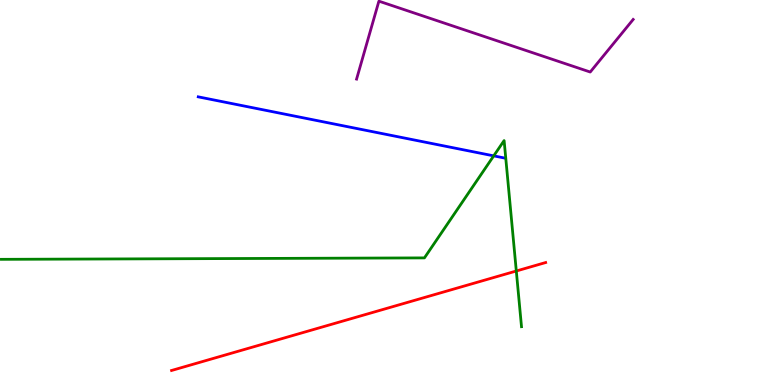[{'lines': ['blue', 'red'], 'intersections': []}, {'lines': ['green', 'red'], 'intersections': [{'x': 6.66, 'y': 2.96}]}, {'lines': ['purple', 'red'], 'intersections': []}, {'lines': ['blue', 'green'], 'intersections': [{'x': 6.37, 'y': 5.95}]}, {'lines': ['blue', 'purple'], 'intersections': []}, {'lines': ['green', 'purple'], 'intersections': []}]